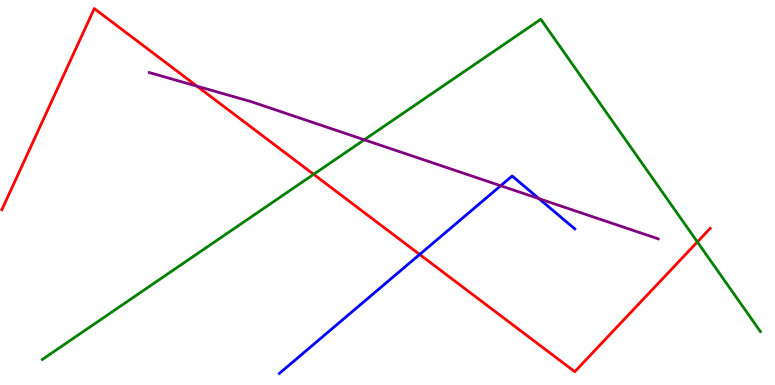[{'lines': ['blue', 'red'], 'intersections': [{'x': 5.41, 'y': 3.39}]}, {'lines': ['green', 'red'], 'intersections': [{'x': 4.05, 'y': 5.47}, {'x': 9.0, 'y': 3.72}]}, {'lines': ['purple', 'red'], 'intersections': [{'x': 2.54, 'y': 7.76}]}, {'lines': ['blue', 'green'], 'intersections': []}, {'lines': ['blue', 'purple'], 'intersections': [{'x': 6.46, 'y': 5.18}, {'x': 6.95, 'y': 4.84}]}, {'lines': ['green', 'purple'], 'intersections': [{'x': 4.7, 'y': 6.37}]}]